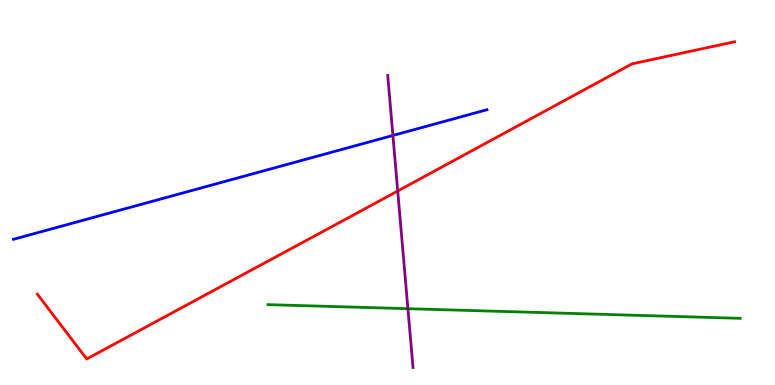[{'lines': ['blue', 'red'], 'intersections': []}, {'lines': ['green', 'red'], 'intersections': []}, {'lines': ['purple', 'red'], 'intersections': [{'x': 5.13, 'y': 5.04}]}, {'lines': ['blue', 'green'], 'intersections': []}, {'lines': ['blue', 'purple'], 'intersections': [{'x': 5.07, 'y': 6.48}]}, {'lines': ['green', 'purple'], 'intersections': [{'x': 5.26, 'y': 1.98}]}]